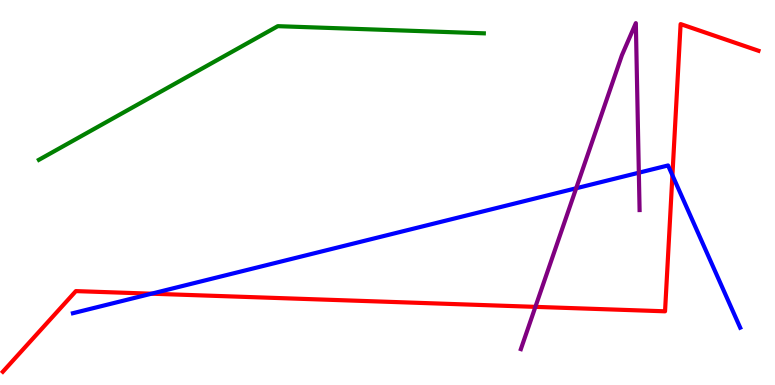[{'lines': ['blue', 'red'], 'intersections': [{'x': 1.95, 'y': 2.37}, {'x': 8.68, 'y': 5.45}]}, {'lines': ['green', 'red'], 'intersections': []}, {'lines': ['purple', 'red'], 'intersections': [{'x': 6.91, 'y': 2.03}]}, {'lines': ['blue', 'green'], 'intersections': []}, {'lines': ['blue', 'purple'], 'intersections': [{'x': 7.43, 'y': 5.11}, {'x': 8.24, 'y': 5.51}]}, {'lines': ['green', 'purple'], 'intersections': []}]